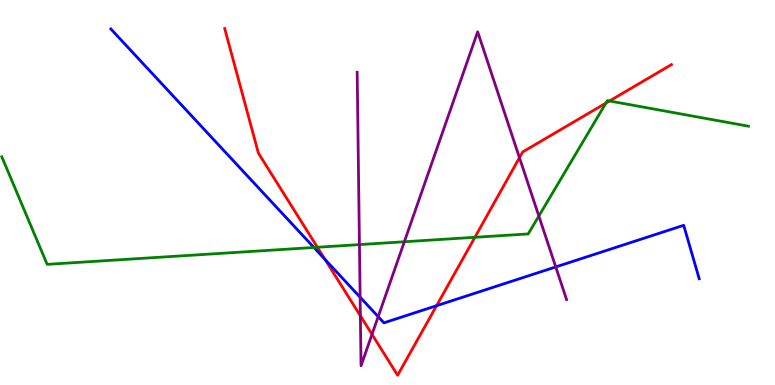[{'lines': ['blue', 'red'], 'intersections': [{'x': 4.19, 'y': 3.26}, {'x': 5.63, 'y': 2.06}]}, {'lines': ['green', 'red'], 'intersections': [{'x': 4.1, 'y': 3.58}, {'x': 6.13, 'y': 3.84}, {'x': 7.82, 'y': 7.32}, {'x': 7.86, 'y': 7.38}]}, {'lines': ['purple', 'red'], 'intersections': [{'x': 4.65, 'y': 1.8}, {'x': 4.8, 'y': 1.32}, {'x': 6.7, 'y': 5.9}]}, {'lines': ['blue', 'green'], 'intersections': [{'x': 4.05, 'y': 3.57}]}, {'lines': ['blue', 'purple'], 'intersections': [{'x': 4.65, 'y': 2.28}, {'x': 4.88, 'y': 1.78}, {'x': 7.17, 'y': 3.07}]}, {'lines': ['green', 'purple'], 'intersections': [{'x': 4.64, 'y': 3.65}, {'x': 5.22, 'y': 3.72}, {'x': 6.95, 'y': 4.39}]}]